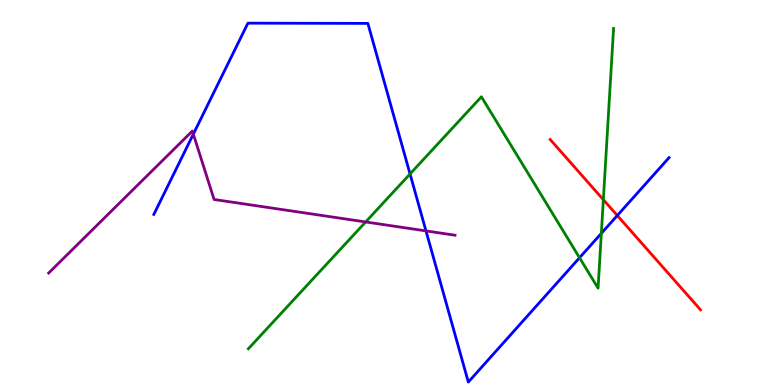[{'lines': ['blue', 'red'], 'intersections': [{'x': 7.97, 'y': 4.4}]}, {'lines': ['green', 'red'], 'intersections': [{'x': 7.79, 'y': 4.81}]}, {'lines': ['purple', 'red'], 'intersections': []}, {'lines': ['blue', 'green'], 'intersections': [{'x': 5.29, 'y': 5.48}, {'x': 7.48, 'y': 3.31}, {'x': 7.76, 'y': 3.94}]}, {'lines': ['blue', 'purple'], 'intersections': [{'x': 2.49, 'y': 6.52}, {'x': 5.5, 'y': 4.0}]}, {'lines': ['green', 'purple'], 'intersections': [{'x': 4.72, 'y': 4.23}]}]